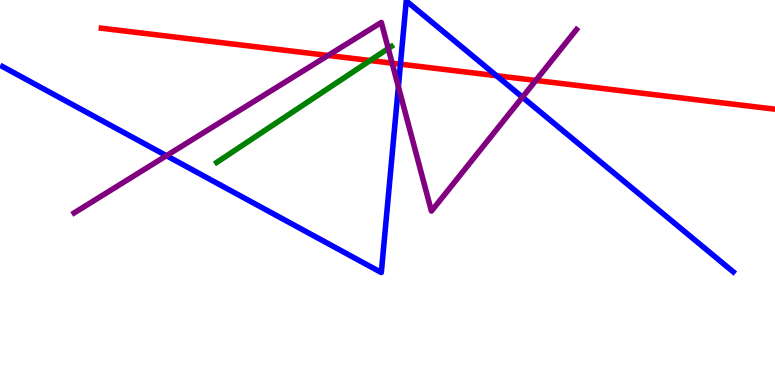[{'lines': ['blue', 'red'], 'intersections': [{'x': 5.17, 'y': 8.33}, {'x': 6.41, 'y': 8.03}]}, {'lines': ['green', 'red'], 'intersections': [{'x': 4.78, 'y': 8.43}]}, {'lines': ['purple', 'red'], 'intersections': [{'x': 4.23, 'y': 8.56}, {'x': 5.06, 'y': 8.36}, {'x': 6.91, 'y': 7.91}]}, {'lines': ['blue', 'green'], 'intersections': []}, {'lines': ['blue', 'purple'], 'intersections': [{'x': 2.15, 'y': 5.96}, {'x': 5.14, 'y': 7.75}, {'x': 6.74, 'y': 7.48}]}, {'lines': ['green', 'purple'], 'intersections': [{'x': 5.01, 'y': 8.74}]}]